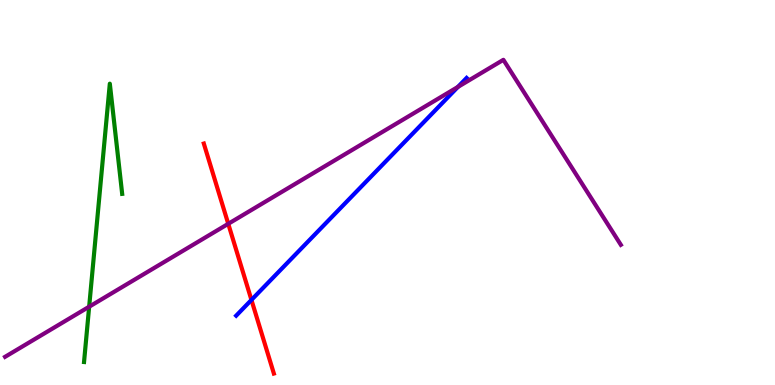[{'lines': ['blue', 'red'], 'intersections': [{'x': 3.24, 'y': 2.21}]}, {'lines': ['green', 'red'], 'intersections': []}, {'lines': ['purple', 'red'], 'intersections': [{'x': 2.95, 'y': 4.19}]}, {'lines': ['blue', 'green'], 'intersections': []}, {'lines': ['blue', 'purple'], 'intersections': [{'x': 5.91, 'y': 7.74}]}, {'lines': ['green', 'purple'], 'intersections': [{'x': 1.15, 'y': 2.03}]}]